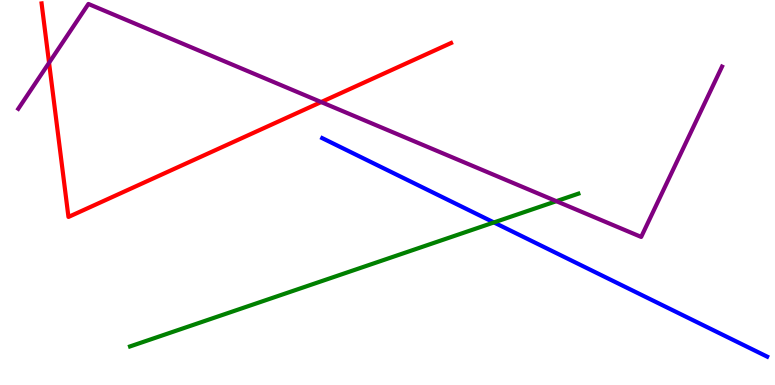[{'lines': ['blue', 'red'], 'intersections': []}, {'lines': ['green', 'red'], 'intersections': []}, {'lines': ['purple', 'red'], 'intersections': [{'x': 0.633, 'y': 8.37}, {'x': 4.14, 'y': 7.35}]}, {'lines': ['blue', 'green'], 'intersections': [{'x': 6.37, 'y': 4.22}]}, {'lines': ['blue', 'purple'], 'intersections': []}, {'lines': ['green', 'purple'], 'intersections': [{'x': 7.18, 'y': 4.77}]}]